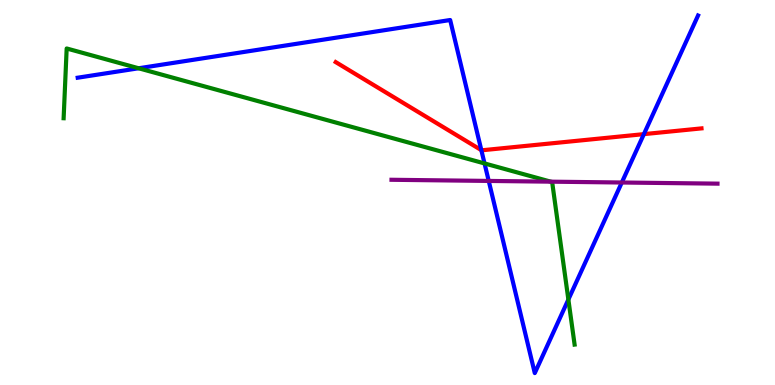[{'lines': ['blue', 'red'], 'intersections': [{'x': 6.21, 'y': 6.1}, {'x': 8.31, 'y': 6.52}]}, {'lines': ['green', 'red'], 'intersections': []}, {'lines': ['purple', 'red'], 'intersections': []}, {'lines': ['blue', 'green'], 'intersections': [{'x': 1.79, 'y': 8.23}, {'x': 6.25, 'y': 5.75}, {'x': 7.33, 'y': 2.22}]}, {'lines': ['blue', 'purple'], 'intersections': [{'x': 6.31, 'y': 5.3}, {'x': 8.02, 'y': 5.26}]}, {'lines': ['green', 'purple'], 'intersections': [{'x': 7.11, 'y': 5.28}]}]